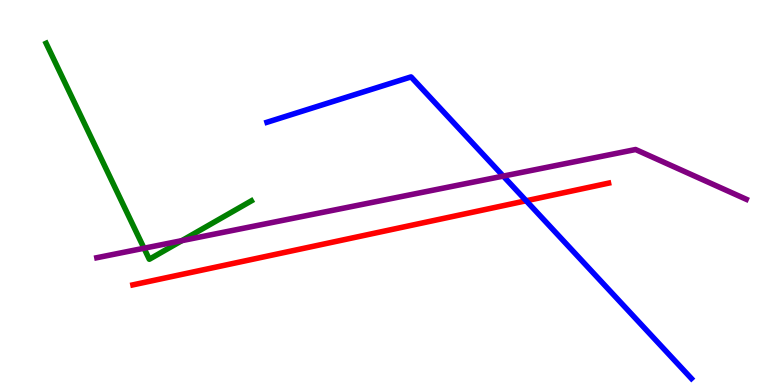[{'lines': ['blue', 'red'], 'intersections': [{'x': 6.79, 'y': 4.79}]}, {'lines': ['green', 'red'], 'intersections': []}, {'lines': ['purple', 'red'], 'intersections': []}, {'lines': ['blue', 'green'], 'intersections': []}, {'lines': ['blue', 'purple'], 'intersections': [{'x': 6.49, 'y': 5.43}]}, {'lines': ['green', 'purple'], 'intersections': [{'x': 1.86, 'y': 3.55}, {'x': 2.35, 'y': 3.75}]}]